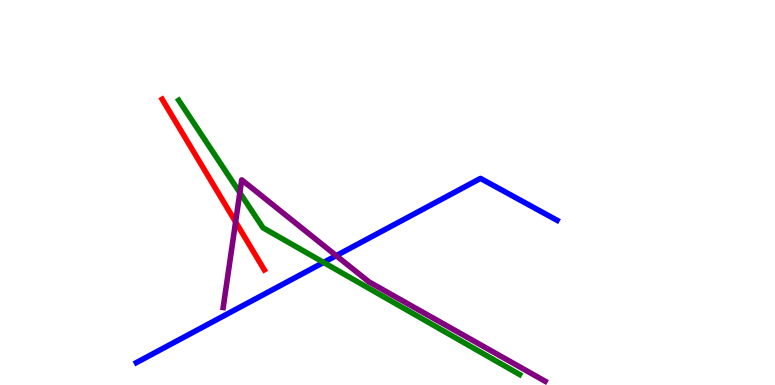[{'lines': ['blue', 'red'], 'intersections': []}, {'lines': ['green', 'red'], 'intersections': []}, {'lines': ['purple', 'red'], 'intersections': [{'x': 3.04, 'y': 4.24}]}, {'lines': ['blue', 'green'], 'intersections': [{'x': 4.18, 'y': 3.18}]}, {'lines': ['blue', 'purple'], 'intersections': [{'x': 4.34, 'y': 3.36}]}, {'lines': ['green', 'purple'], 'intersections': [{'x': 3.09, 'y': 4.99}]}]